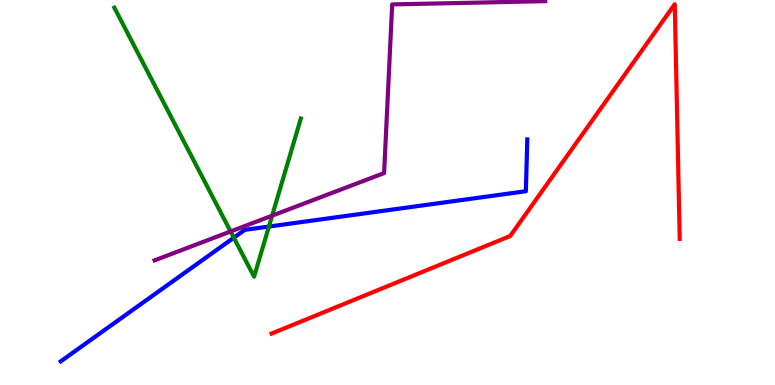[{'lines': ['blue', 'red'], 'intersections': []}, {'lines': ['green', 'red'], 'intersections': []}, {'lines': ['purple', 'red'], 'intersections': []}, {'lines': ['blue', 'green'], 'intersections': [{'x': 3.02, 'y': 3.83}, {'x': 3.47, 'y': 4.12}]}, {'lines': ['blue', 'purple'], 'intersections': []}, {'lines': ['green', 'purple'], 'intersections': [{'x': 2.98, 'y': 3.99}, {'x': 3.51, 'y': 4.4}]}]